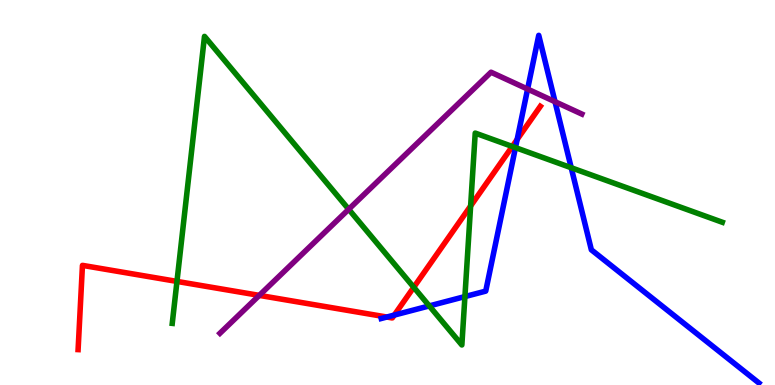[{'lines': ['blue', 'red'], 'intersections': [{'x': 4.99, 'y': 1.77}, {'x': 5.09, 'y': 1.82}, {'x': 6.67, 'y': 6.38}]}, {'lines': ['green', 'red'], 'intersections': [{'x': 2.28, 'y': 2.69}, {'x': 5.34, 'y': 2.54}, {'x': 6.07, 'y': 4.65}, {'x': 6.61, 'y': 6.2}]}, {'lines': ['purple', 'red'], 'intersections': [{'x': 3.35, 'y': 2.33}]}, {'lines': ['blue', 'green'], 'intersections': [{'x': 5.54, 'y': 2.05}, {'x': 6.0, 'y': 2.3}, {'x': 6.65, 'y': 6.17}, {'x': 7.37, 'y': 5.64}]}, {'lines': ['blue', 'purple'], 'intersections': [{'x': 6.81, 'y': 7.69}, {'x': 7.16, 'y': 7.36}]}, {'lines': ['green', 'purple'], 'intersections': [{'x': 4.5, 'y': 4.56}]}]